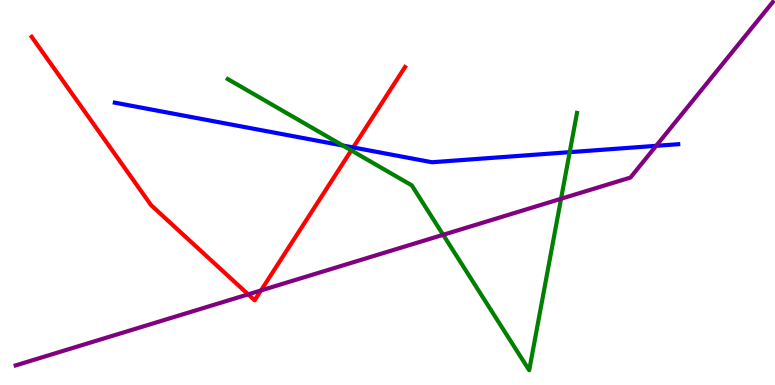[{'lines': ['blue', 'red'], 'intersections': [{'x': 4.56, 'y': 6.17}]}, {'lines': ['green', 'red'], 'intersections': [{'x': 4.53, 'y': 6.09}]}, {'lines': ['purple', 'red'], 'intersections': [{'x': 3.2, 'y': 2.35}, {'x': 3.37, 'y': 2.46}]}, {'lines': ['blue', 'green'], 'intersections': [{'x': 4.42, 'y': 6.22}, {'x': 7.35, 'y': 6.05}]}, {'lines': ['blue', 'purple'], 'intersections': [{'x': 8.47, 'y': 6.21}]}, {'lines': ['green', 'purple'], 'intersections': [{'x': 5.72, 'y': 3.9}, {'x': 7.24, 'y': 4.84}]}]